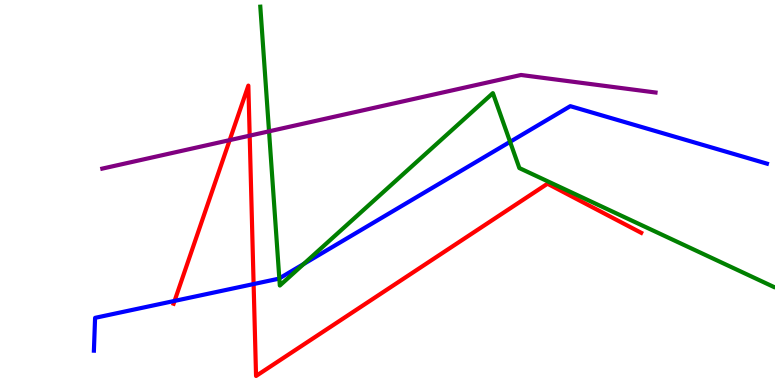[{'lines': ['blue', 'red'], 'intersections': [{'x': 2.25, 'y': 2.18}, {'x': 3.27, 'y': 2.62}]}, {'lines': ['green', 'red'], 'intersections': []}, {'lines': ['purple', 'red'], 'intersections': [{'x': 2.96, 'y': 6.36}, {'x': 3.22, 'y': 6.48}]}, {'lines': ['blue', 'green'], 'intersections': [{'x': 3.6, 'y': 2.77}, {'x': 3.92, 'y': 3.14}, {'x': 6.58, 'y': 6.32}]}, {'lines': ['blue', 'purple'], 'intersections': []}, {'lines': ['green', 'purple'], 'intersections': [{'x': 3.47, 'y': 6.59}]}]